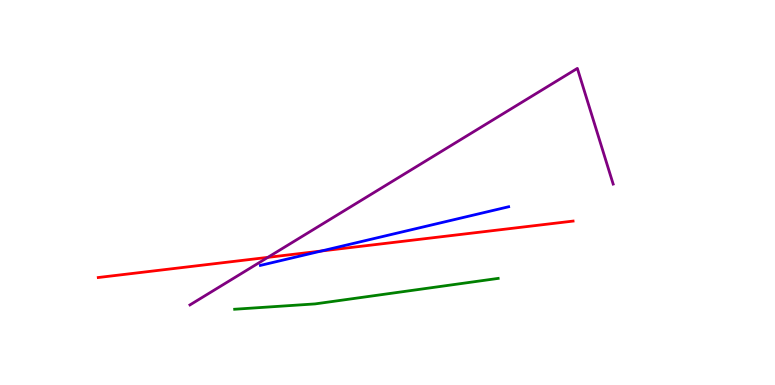[{'lines': ['blue', 'red'], 'intersections': [{'x': 4.15, 'y': 3.48}]}, {'lines': ['green', 'red'], 'intersections': []}, {'lines': ['purple', 'red'], 'intersections': [{'x': 3.46, 'y': 3.32}]}, {'lines': ['blue', 'green'], 'intersections': []}, {'lines': ['blue', 'purple'], 'intersections': []}, {'lines': ['green', 'purple'], 'intersections': []}]